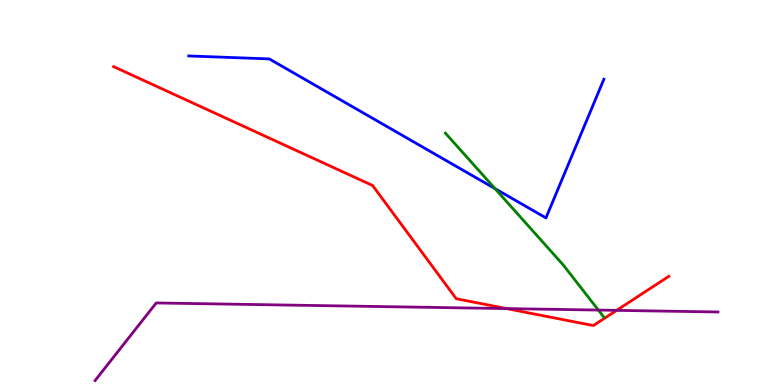[{'lines': ['blue', 'red'], 'intersections': []}, {'lines': ['green', 'red'], 'intersections': []}, {'lines': ['purple', 'red'], 'intersections': [{'x': 6.54, 'y': 1.98}, {'x': 7.96, 'y': 1.94}]}, {'lines': ['blue', 'green'], 'intersections': [{'x': 6.39, 'y': 5.1}]}, {'lines': ['blue', 'purple'], 'intersections': []}, {'lines': ['green', 'purple'], 'intersections': [{'x': 7.72, 'y': 1.95}]}]